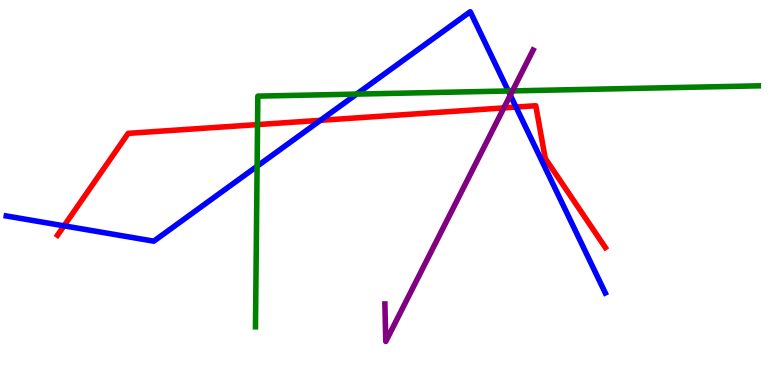[{'lines': ['blue', 'red'], 'intersections': [{'x': 0.826, 'y': 4.13}, {'x': 4.13, 'y': 6.87}, {'x': 6.66, 'y': 7.22}]}, {'lines': ['green', 'red'], 'intersections': [{'x': 3.32, 'y': 6.76}]}, {'lines': ['purple', 'red'], 'intersections': [{'x': 6.5, 'y': 7.2}]}, {'lines': ['blue', 'green'], 'intersections': [{'x': 3.32, 'y': 5.68}, {'x': 4.6, 'y': 7.56}, {'x': 6.56, 'y': 7.64}]}, {'lines': ['blue', 'purple'], 'intersections': [{'x': 6.58, 'y': 7.53}]}, {'lines': ['green', 'purple'], 'intersections': [{'x': 6.61, 'y': 7.64}]}]